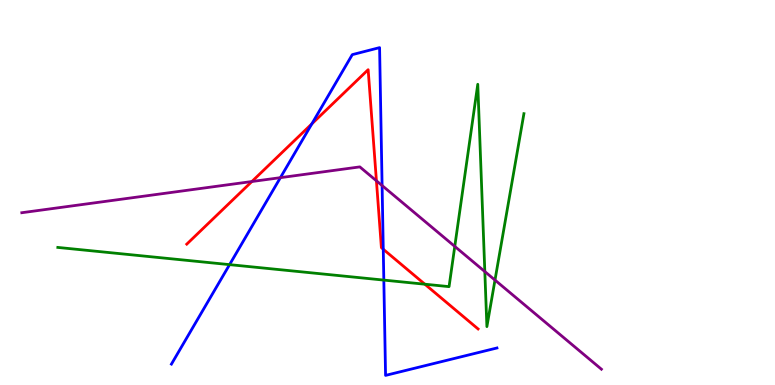[{'lines': ['blue', 'red'], 'intersections': [{'x': 4.02, 'y': 6.78}, {'x': 4.95, 'y': 3.53}]}, {'lines': ['green', 'red'], 'intersections': [{'x': 5.48, 'y': 2.62}]}, {'lines': ['purple', 'red'], 'intersections': [{'x': 3.25, 'y': 5.29}, {'x': 4.86, 'y': 5.3}]}, {'lines': ['blue', 'green'], 'intersections': [{'x': 2.96, 'y': 3.13}, {'x': 4.95, 'y': 2.72}]}, {'lines': ['blue', 'purple'], 'intersections': [{'x': 3.62, 'y': 5.39}, {'x': 4.93, 'y': 5.18}]}, {'lines': ['green', 'purple'], 'intersections': [{'x': 5.87, 'y': 3.6}, {'x': 6.26, 'y': 2.95}, {'x': 6.39, 'y': 2.73}]}]